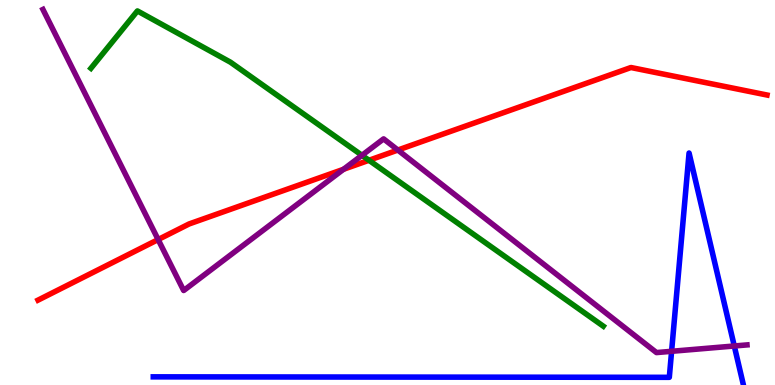[{'lines': ['blue', 'red'], 'intersections': []}, {'lines': ['green', 'red'], 'intersections': [{'x': 4.76, 'y': 5.84}]}, {'lines': ['purple', 'red'], 'intersections': [{'x': 2.04, 'y': 3.78}, {'x': 4.43, 'y': 5.6}, {'x': 5.13, 'y': 6.1}]}, {'lines': ['blue', 'green'], 'intersections': []}, {'lines': ['blue', 'purple'], 'intersections': [{'x': 8.67, 'y': 0.875}, {'x': 9.47, 'y': 1.01}]}, {'lines': ['green', 'purple'], 'intersections': [{'x': 4.67, 'y': 5.97}]}]